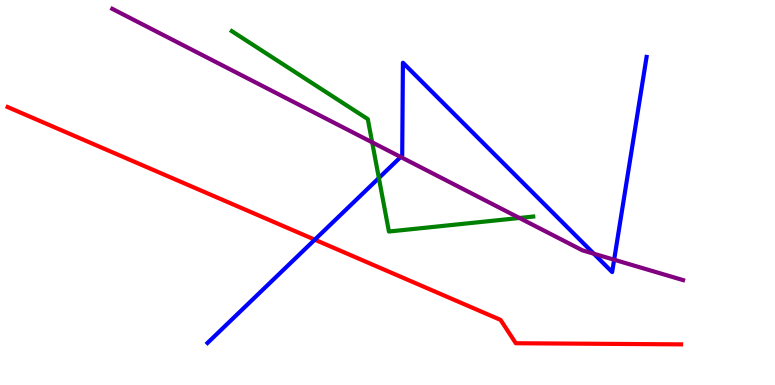[{'lines': ['blue', 'red'], 'intersections': [{'x': 4.06, 'y': 3.77}]}, {'lines': ['green', 'red'], 'intersections': []}, {'lines': ['purple', 'red'], 'intersections': []}, {'lines': ['blue', 'green'], 'intersections': [{'x': 4.89, 'y': 5.38}]}, {'lines': ['blue', 'purple'], 'intersections': [{'x': 5.17, 'y': 5.92}, {'x': 7.66, 'y': 3.41}, {'x': 7.92, 'y': 3.25}]}, {'lines': ['green', 'purple'], 'intersections': [{'x': 4.8, 'y': 6.3}, {'x': 6.7, 'y': 4.34}]}]